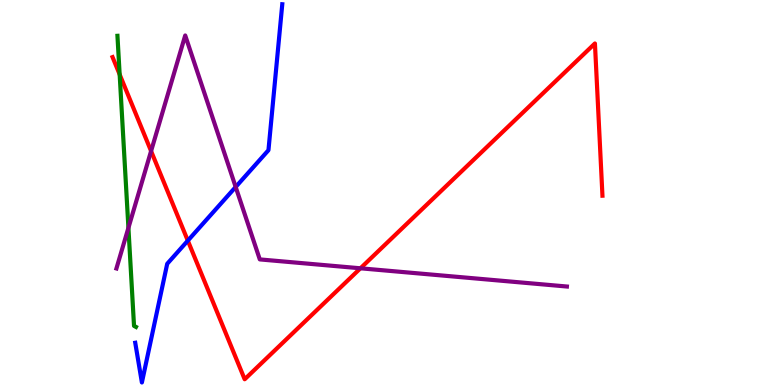[{'lines': ['blue', 'red'], 'intersections': [{'x': 2.42, 'y': 3.75}]}, {'lines': ['green', 'red'], 'intersections': [{'x': 1.54, 'y': 8.07}]}, {'lines': ['purple', 'red'], 'intersections': [{'x': 1.95, 'y': 6.08}, {'x': 4.65, 'y': 3.03}]}, {'lines': ['blue', 'green'], 'intersections': []}, {'lines': ['blue', 'purple'], 'intersections': [{'x': 3.04, 'y': 5.14}]}, {'lines': ['green', 'purple'], 'intersections': [{'x': 1.66, 'y': 4.08}]}]